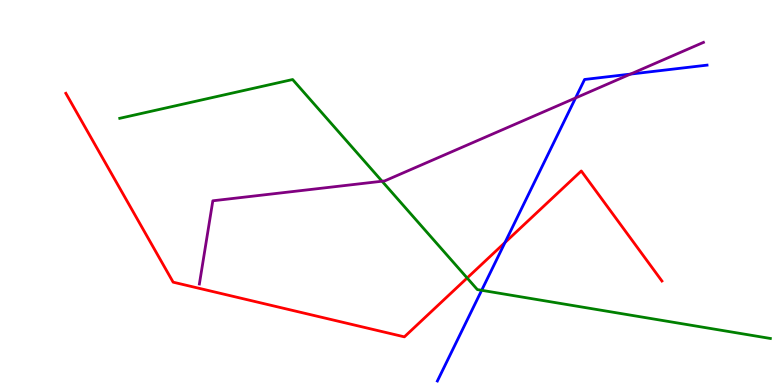[{'lines': ['blue', 'red'], 'intersections': [{'x': 6.52, 'y': 3.7}]}, {'lines': ['green', 'red'], 'intersections': [{'x': 6.03, 'y': 2.78}]}, {'lines': ['purple', 'red'], 'intersections': []}, {'lines': ['blue', 'green'], 'intersections': [{'x': 6.22, 'y': 2.46}]}, {'lines': ['blue', 'purple'], 'intersections': [{'x': 7.43, 'y': 7.46}, {'x': 8.14, 'y': 8.08}]}, {'lines': ['green', 'purple'], 'intersections': [{'x': 4.93, 'y': 5.29}]}]